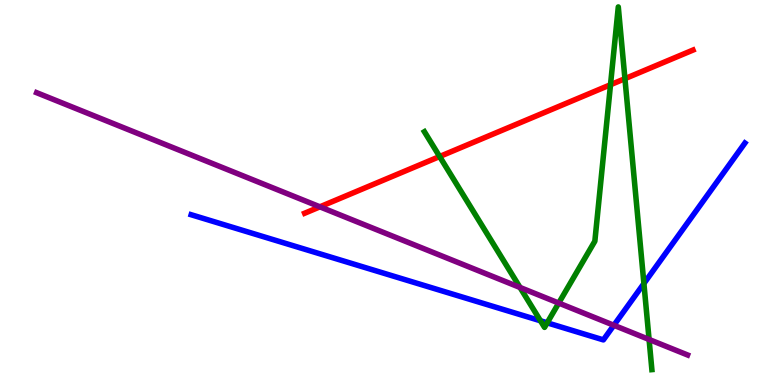[{'lines': ['blue', 'red'], 'intersections': []}, {'lines': ['green', 'red'], 'intersections': [{'x': 5.67, 'y': 5.93}, {'x': 7.88, 'y': 7.8}, {'x': 8.06, 'y': 7.96}]}, {'lines': ['purple', 'red'], 'intersections': [{'x': 4.13, 'y': 4.63}]}, {'lines': ['blue', 'green'], 'intersections': [{'x': 6.97, 'y': 1.67}, {'x': 7.06, 'y': 1.62}, {'x': 8.31, 'y': 2.64}]}, {'lines': ['blue', 'purple'], 'intersections': [{'x': 7.92, 'y': 1.55}]}, {'lines': ['green', 'purple'], 'intersections': [{'x': 6.71, 'y': 2.53}, {'x': 7.21, 'y': 2.13}, {'x': 8.38, 'y': 1.18}]}]